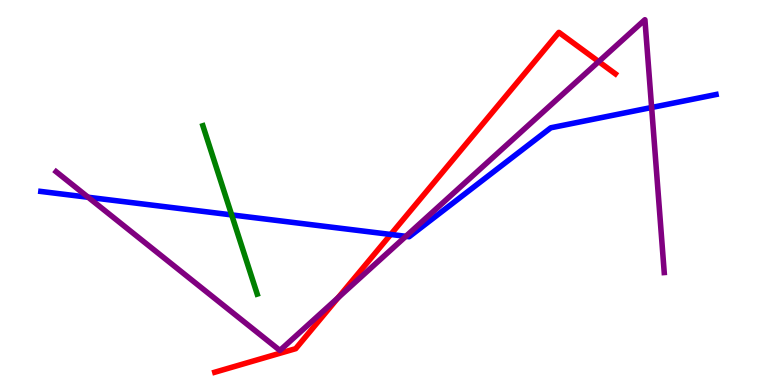[{'lines': ['blue', 'red'], 'intersections': [{'x': 5.04, 'y': 3.91}]}, {'lines': ['green', 'red'], 'intersections': []}, {'lines': ['purple', 'red'], 'intersections': [{'x': 4.36, 'y': 2.27}, {'x': 7.73, 'y': 8.4}]}, {'lines': ['blue', 'green'], 'intersections': [{'x': 2.99, 'y': 4.42}]}, {'lines': ['blue', 'purple'], 'intersections': [{'x': 1.14, 'y': 4.88}, {'x': 5.24, 'y': 3.86}, {'x': 8.41, 'y': 7.21}]}, {'lines': ['green', 'purple'], 'intersections': []}]